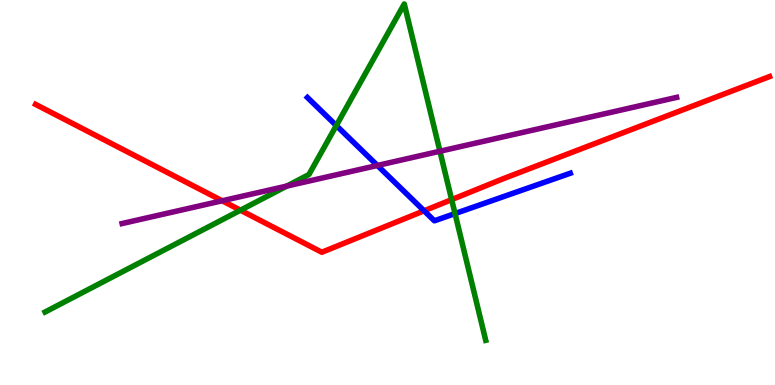[{'lines': ['blue', 'red'], 'intersections': [{'x': 5.47, 'y': 4.52}]}, {'lines': ['green', 'red'], 'intersections': [{'x': 3.1, 'y': 4.54}, {'x': 5.83, 'y': 4.81}]}, {'lines': ['purple', 'red'], 'intersections': [{'x': 2.87, 'y': 4.79}]}, {'lines': ['blue', 'green'], 'intersections': [{'x': 4.34, 'y': 6.74}, {'x': 5.87, 'y': 4.45}]}, {'lines': ['blue', 'purple'], 'intersections': [{'x': 4.87, 'y': 5.7}]}, {'lines': ['green', 'purple'], 'intersections': [{'x': 3.7, 'y': 5.17}, {'x': 5.68, 'y': 6.07}]}]